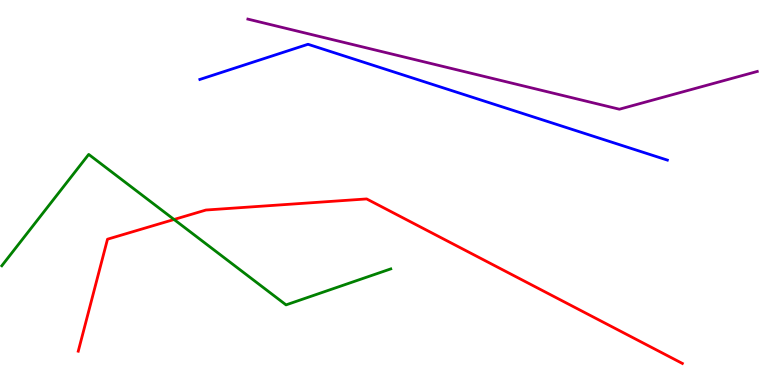[{'lines': ['blue', 'red'], 'intersections': []}, {'lines': ['green', 'red'], 'intersections': [{'x': 2.25, 'y': 4.3}]}, {'lines': ['purple', 'red'], 'intersections': []}, {'lines': ['blue', 'green'], 'intersections': []}, {'lines': ['blue', 'purple'], 'intersections': []}, {'lines': ['green', 'purple'], 'intersections': []}]